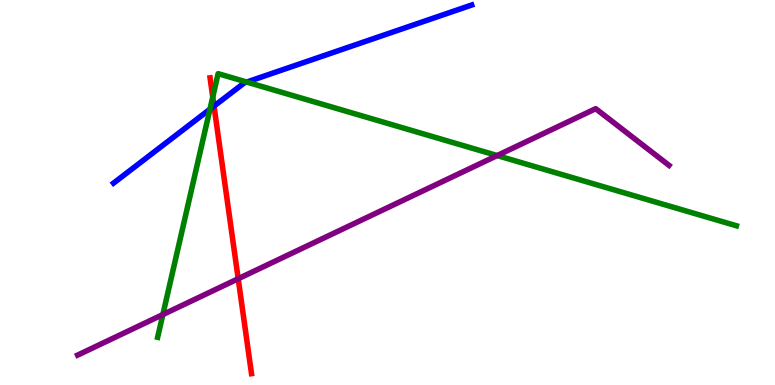[{'lines': ['blue', 'red'], 'intersections': [{'x': 2.76, 'y': 7.24}]}, {'lines': ['green', 'red'], 'intersections': [{'x': 2.75, 'y': 7.48}]}, {'lines': ['purple', 'red'], 'intersections': [{'x': 3.07, 'y': 2.76}]}, {'lines': ['blue', 'green'], 'intersections': [{'x': 2.71, 'y': 7.16}, {'x': 3.18, 'y': 7.87}]}, {'lines': ['blue', 'purple'], 'intersections': []}, {'lines': ['green', 'purple'], 'intersections': [{'x': 2.1, 'y': 1.83}, {'x': 6.42, 'y': 5.96}]}]